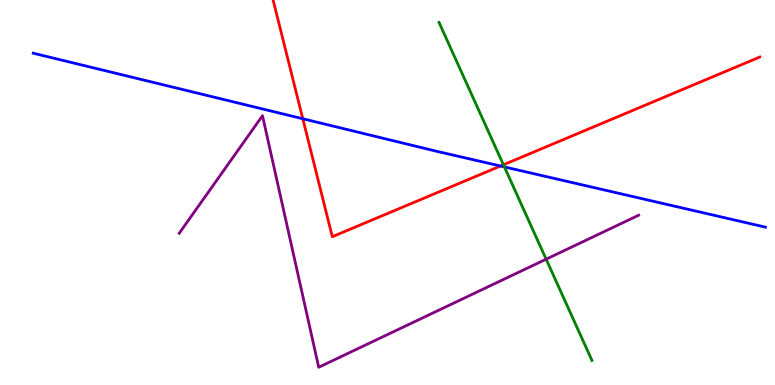[{'lines': ['blue', 'red'], 'intersections': [{'x': 3.91, 'y': 6.92}, {'x': 6.46, 'y': 5.69}]}, {'lines': ['green', 'red'], 'intersections': [{'x': 6.5, 'y': 5.72}]}, {'lines': ['purple', 'red'], 'intersections': []}, {'lines': ['blue', 'green'], 'intersections': [{'x': 6.51, 'y': 5.66}]}, {'lines': ['blue', 'purple'], 'intersections': []}, {'lines': ['green', 'purple'], 'intersections': [{'x': 7.05, 'y': 3.27}]}]